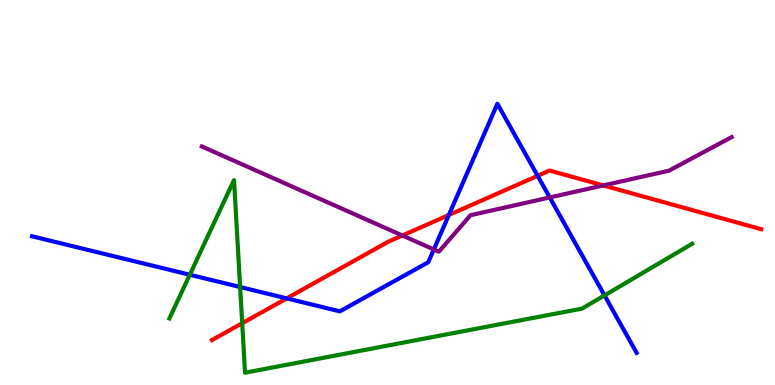[{'lines': ['blue', 'red'], 'intersections': [{'x': 3.7, 'y': 2.25}, {'x': 5.79, 'y': 4.42}, {'x': 6.94, 'y': 5.43}]}, {'lines': ['green', 'red'], 'intersections': [{'x': 3.13, 'y': 1.6}]}, {'lines': ['purple', 'red'], 'intersections': [{'x': 5.19, 'y': 3.88}, {'x': 7.78, 'y': 5.18}]}, {'lines': ['blue', 'green'], 'intersections': [{'x': 2.45, 'y': 2.86}, {'x': 3.1, 'y': 2.54}, {'x': 7.8, 'y': 2.33}]}, {'lines': ['blue', 'purple'], 'intersections': [{'x': 5.6, 'y': 3.52}, {'x': 7.09, 'y': 4.87}]}, {'lines': ['green', 'purple'], 'intersections': []}]